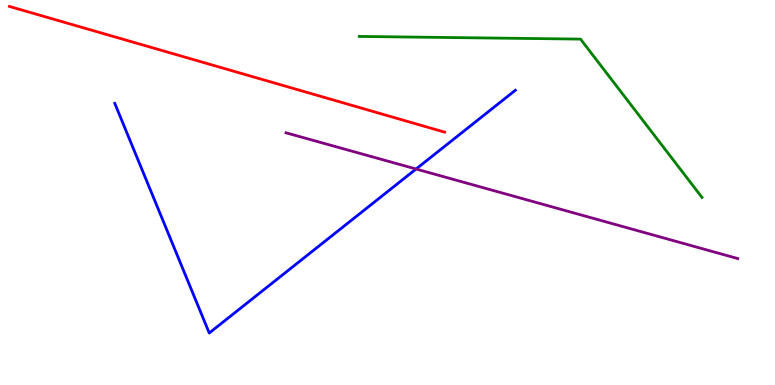[{'lines': ['blue', 'red'], 'intersections': []}, {'lines': ['green', 'red'], 'intersections': []}, {'lines': ['purple', 'red'], 'intersections': []}, {'lines': ['blue', 'green'], 'intersections': []}, {'lines': ['blue', 'purple'], 'intersections': [{'x': 5.37, 'y': 5.61}]}, {'lines': ['green', 'purple'], 'intersections': []}]